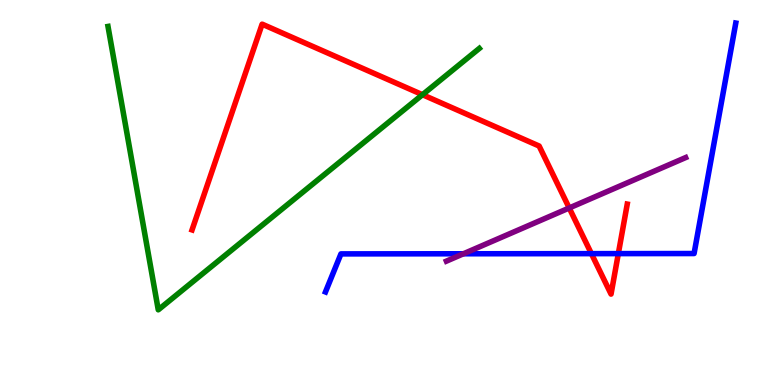[{'lines': ['blue', 'red'], 'intersections': [{'x': 7.63, 'y': 3.41}, {'x': 7.98, 'y': 3.41}]}, {'lines': ['green', 'red'], 'intersections': [{'x': 5.45, 'y': 7.54}]}, {'lines': ['purple', 'red'], 'intersections': [{'x': 7.34, 'y': 4.6}]}, {'lines': ['blue', 'green'], 'intersections': []}, {'lines': ['blue', 'purple'], 'intersections': [{'x': 5.98, 'y': 3.41}]}, {'lines': ['green', 'purple'], 'intersections': []}]